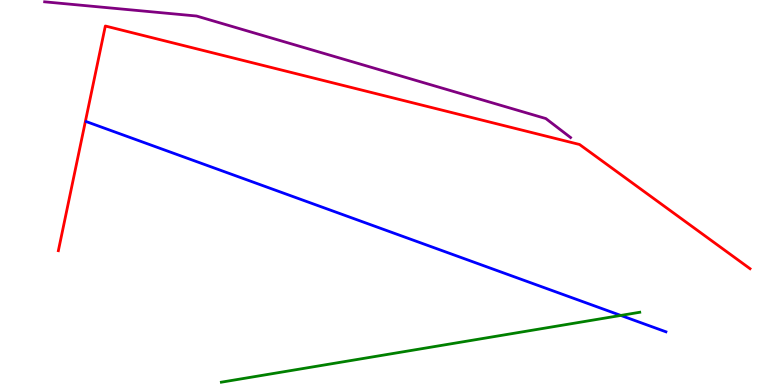[{'lines': ['blue', 'red'], 'intersections': []}, {'lines': ['green', 'red'], 'intersections': []}, {'lines': ['purple', 'red'], 'intersections': []}, {'lines': ['blue', 'green'], 'intersections': [{'x': 8.01, 'y': 1.81}]}, {'lines': ['blue', 'purple'], 'intersections': []}, {'lines': ['green', 'purple'], 'intersections': []}]